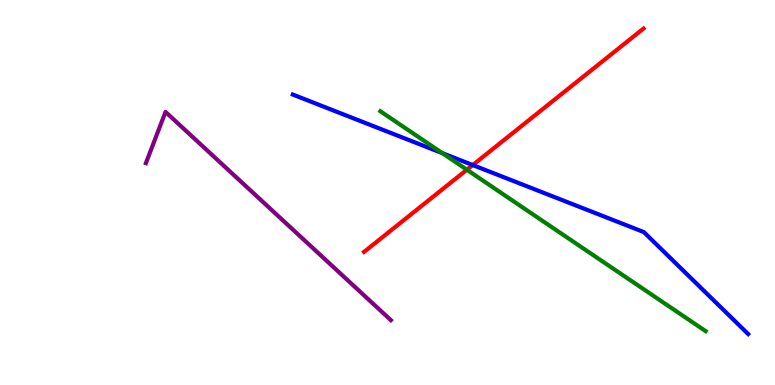[{'lines': ['blue', 'red'], 'intersections': [{'x': 6.1, 'y': 5.71}]}, {'lines': ['green', 'red'], 'intersections': [{'x': 6.02, 'y': 5.59}]}, {'lines': ['purple', 'red'], 'intersections': []}, {'lines': ['blue', 'green'], 'intersections': [{'x': 5.71, 'y': 6.02}]}, {'lines': ['blue', 'purple'], 'intersections': []}, {'lines': ['green', 'purple'], 'intersections': []}]